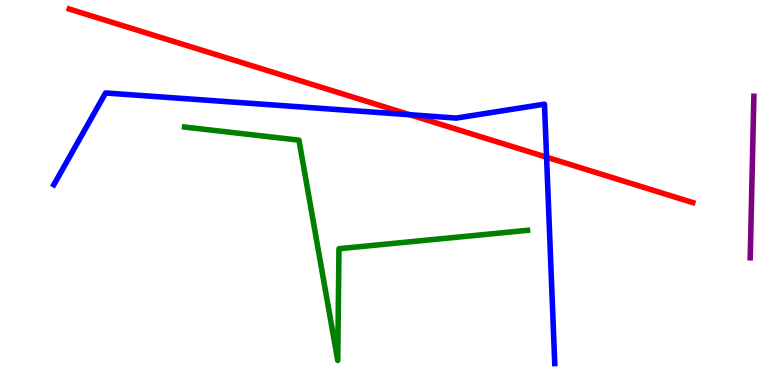[{'lines': ['blue', 'red'], 'intersections': [{'x': 5.29, 'y': 7.02}, {'x': 7.05, 'y': 5.92}]}, {'lines': ['green', 'red'], 'intersections': []}, {'lines': ['purple', 'red'], 'intersections': []}, {'lines': ['blue', 'green'], 'intersections': []}, {'lines': ['blue', 'purple'], 'intersections': []}, {'lines': ['green', 'purple'], 'intersections': []}]